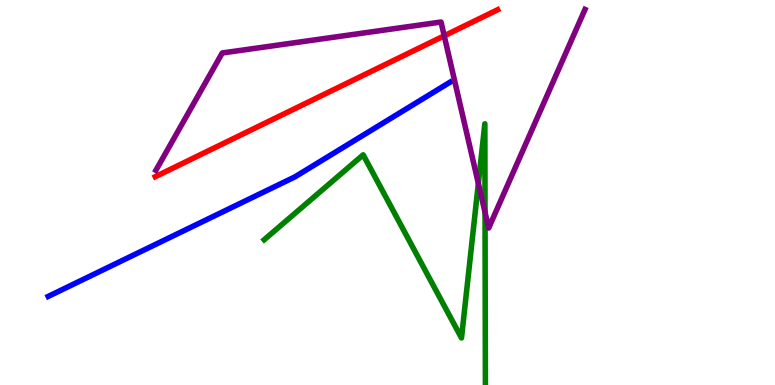[{'lines': ['blue', 'red'], 'intersections': []}, {'lines': ['green', 'red'], 'intersections': []}, {'lines': ['purple', 'red'], 'intersections': [{'x': 5.73, 'y': 9.07}]}, {'lines': ['blue', 'green'], 'intersections': []}, {'lines': ['blue', 'purple'], 'intersections': []}, {'lines': ['green', 'purple'], 'intersections': [{'x': 6.17, 'y': 5.24}, {'x': 6.26, 'y': 4.48}]}]